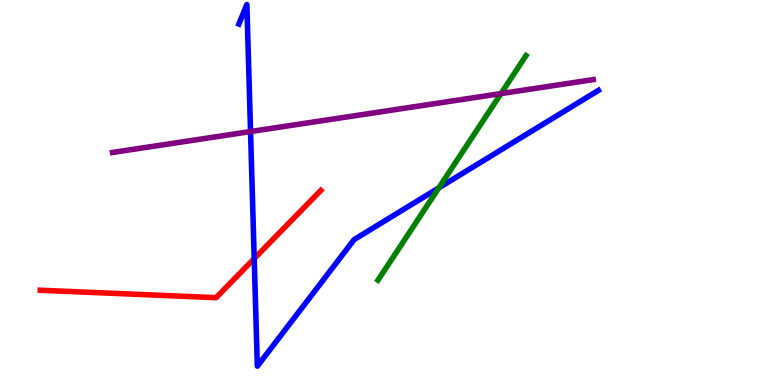[{'lines': ['blue', 'red'], 'intersections': [{'x': 3.28, 'y': 3.28}]}, {'lines': ['green', 'red'], 'intersections': []}, {'lines': ['purple', 'red'], 'intersections': []}, {'lines': ['blue', 'green'], 'intersections': [{'x': 5.66, 'y': 5.12}]}, {'lines': ['blue', 'purple'], 'intersections': [{'x': 3.23, 'y': 6.58}]}, {'lines': ['green', 'purple'], 'intersections': [{'x': 6.46, 'y': 7.57}]}]